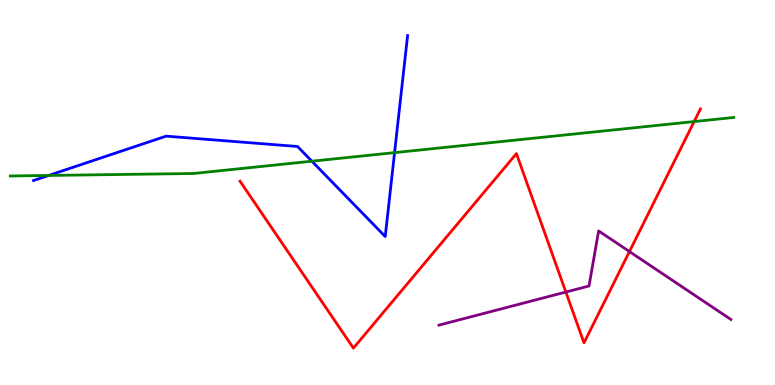[{'lines': ['blue', 'red'], 'intersections': []}, {'lines': ['green', 'red'], 'intersections': [{'x': 8.96, 'y': 6.84}]}, {'lines': ['purple', 'red'], 'intersections': [{'x': 7.3, 'y': 2.41}, {'x': 8.12, 'y': 3.47}]}, {'lines': ['blue', 'green'], 'intersections': [{'x': 0.628, 'y': 5.44}, {'x': 4.02, 'y': 5.81}, {'x': 5.09, 'y': 6.04}]}, {'lines': ['blue', 'purple'], 'intersections': []}, {'lines': ['green', 'purple'], 'intersections': []}]